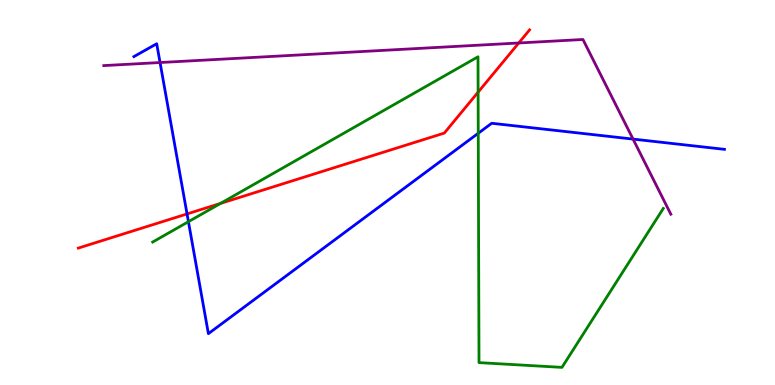[{'lines': ['blue', 'red'], 'intersections': [{'x': 2.41, 'y': 4.44}]}, {'lines': ['green', 'red'], 'intersections': [{'x': 2.85, 'y': 4.72}, {'x': 6.17, 'y': 7.61}]}, {'lines': ['purple', 'red'], 'intersections': [{'x': 6.69, 'y': 8.88}]}, {'lines': ['blue', 'green'], 'intersections': [{'x': 2.43, 'y': 4.24}, {'x': 6.17, 'y': 6.54}]}, {'lines': ['blue', 'purple'], 'intersections': [{'x': 2.07, 'y': 8.38}, {'x': 8.17, 'y': 6.39}]}, {'lines': ['green', 'purple'], 'intersections': []}]